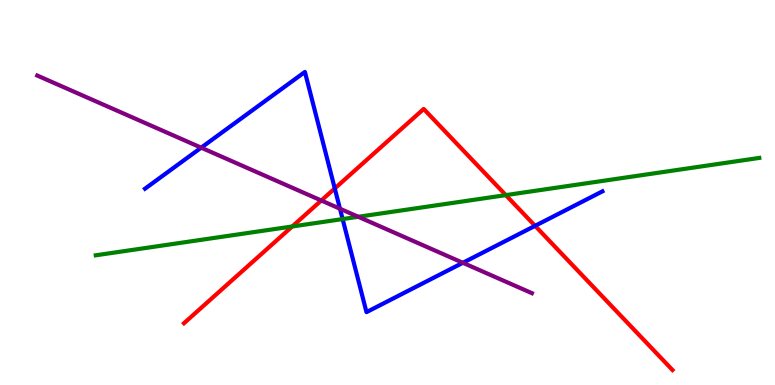[{'lines': ['blue', 'red'], 'intersections': [{'x': 4.32, 'y': 5.11}, {'x': 6.9, 'y': 4.13}]}, {'lines': ['green', 'red'], 'intersections': [{'x': 3.77, 'y': 4.12}, {'x': 6.53, 'y': 4.93}]}, {'lines': ['purple', 'red'], 'intersections': [{'x': 4.15, 'y': 4.79}]}, {'lines': ['blue', 'green'], 'intersections': [{'x': 4.42, 'y': 4.31}]}, {'lines': ['blue', 'purple'], 'intersections': [{'x': 2.6, 'y': 6.16}, {'x': 4.39, 'y': 4.58}, {'x': 5.97, 'y': 3.17}]}, {'lines': ['green', 'purple'], 'intersections': [{'x': 4.62, 'y': 4.37}]}]